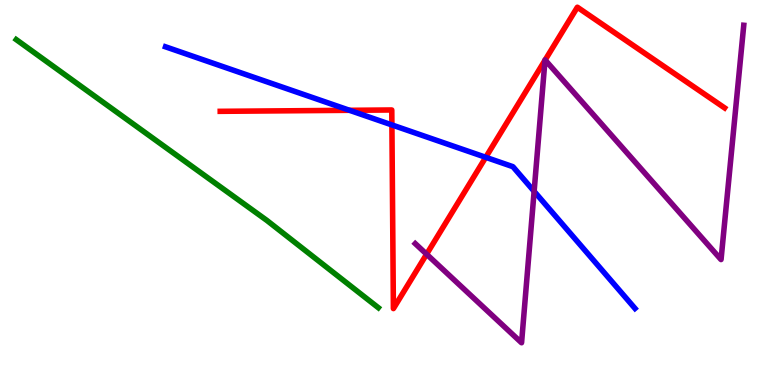[{'lines': ['blue', 'red'], 'intersections': [{'x': 4.51, 'y': 7.13}, {'x': 5.06, 'y': 6.76}, {'x': 6.27, 'y': 5.91}]}, {'lines': ['green', 'red'], 'intersections': []}, {'lines': ['purple', 'red'], 'intersections': [{'x': 5.5, 'y': 3.4}, {'x': 7.03, 'y': 8.44}, {'x': 7.03, 'y': 8.44}]}, {'lines': ['blue', 'green'], 'intersections': []}, {'lines': ['blue', 'purple'], 'intersections': [{'x': 6.89, 'y': 5.03}]}, {'lines': ['green', 'purple'], 'intersections': []}]